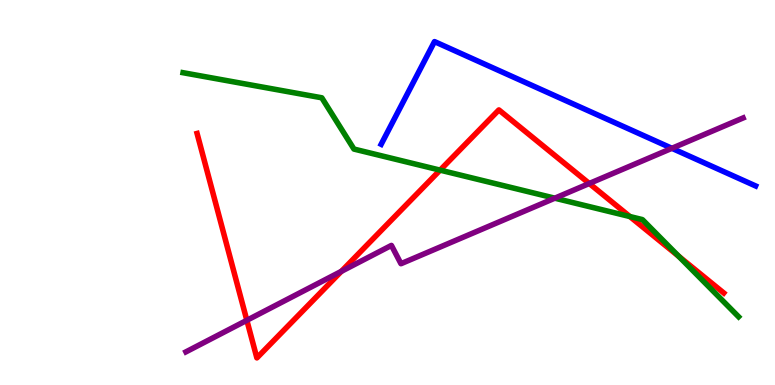[{'lines': ['blue', 'red'], 'intersections': []}, {'lines': ['green', 'red'], 'intersections': [{'x': 5.68, 'y': 5.58}, {'x': 8.13, 'y': 4.38}, {'x': 8.76, 'y': 3.34}]}, {'lines': ['purple', 'red'], 'intersections': [{'x': 3.19, 'y': 1.68}, {'x': 4.4, 'y': 2.95}, {'x': 7.6, 'y': 5.23}]}, {'lines': ['blue', 'green'], 'intersections': []}, {'lines': ['blue', 'purple'], 'intersections': [{'x': 8.67, 'y': 6.15}]}, {'lines': ['green', 'purple'], 'intersections': [{'x': 7.16, 'y': 4.85}]}]